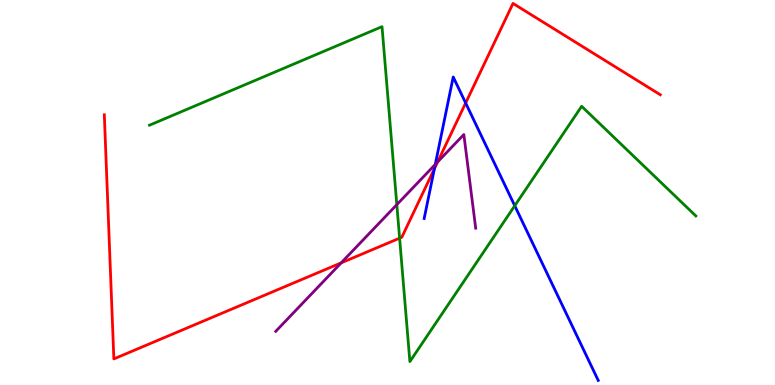[{'lines': ['blue', 'red'], 'intersections': [{'x': 5.6, 'y': 5.62}, {'x': 6.01, 'y': 7.32}]}, {'lines': ['green', 'red'], 'intersections': [{'x': 5.16, 'y': 3.81}]}, {'lines': ['purple', 'red'], 'intersections': [{'x': 4.4, 'y': 3.17}, {'x': 5.65, 'y': 5.79}]}, {'lines': ['blue', 'green'], 'intersections': [{'x': 6.64, 'y': 4.66}]}, {'lines': ['blue', 'purple'], 'intersections': [{'x': 5.62, 'y': 5.73}]}, {'lines': ['green', 'purple'], 'intersections': [{'x': 5.12, 'y': 4.68}]}]